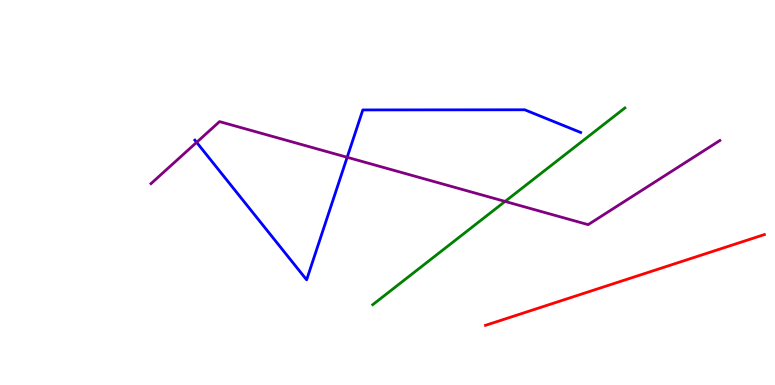[{'lines': ['blue', 'red'], 'intersections': []}, {'lines': ['green', 'red'], 'intersections': []}, {'lines': ['purple', 'red'], 'intersections': []}, {'lines': ['blue', 'green'], 'intersections': []}, {'lines': ['blue', 'purple'], 'intersections': [{'x': 2.54, 'y': 6.3}, {'x': 4.48, 'y': 5.91}]}, {'lines': ['green', 'purple'], 'intersections': [{'x': 6.52, 'y': 4.77}]}]